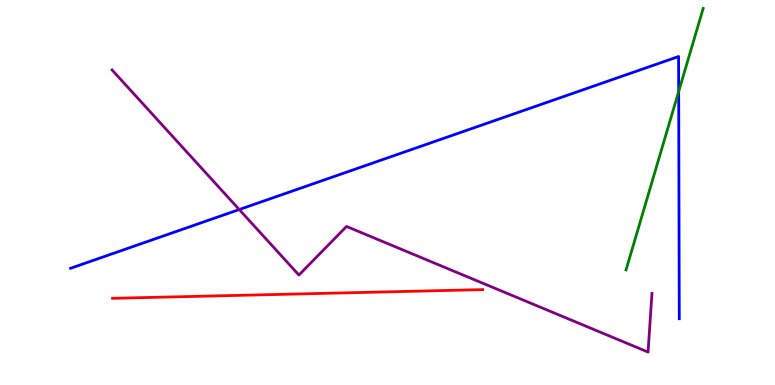[{'lines': ['blue', 'red'], 'intersections': []}, {'lines': ['green', 'red'], 'intersections': []}, {'lines': ['purple', 'red'], 'intersections': []}, {'lines': ['blue', 'green'], 'intersections': [{'x': 8.76, 'y': 7.62}]}, {'lines': ['blue', 'purple'], 'intersections': [{'x': 3.09, 'y': 4.56}]}, {'lines': ['green', 'purple'], 'intersections': []}]